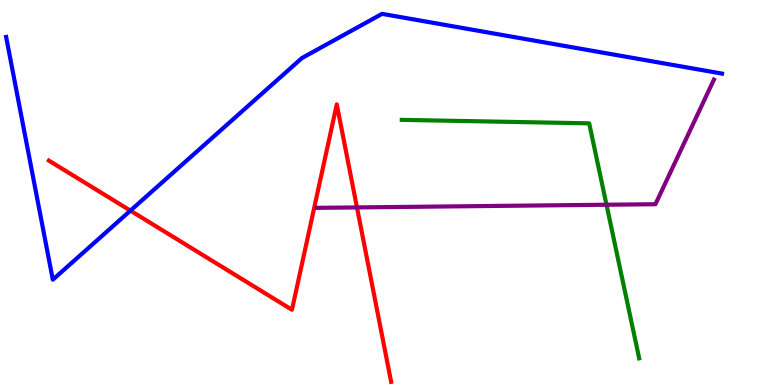[{'lines': ['blue', 'red'], 'intersections': [{'x': 1.68, 'y': 4.53}]}, {'lines': ['green', 'red'], 'intersections': []}, {'lines': ['purple', 'red'], 'intersections': [{'x': 4.61, 'y': 4.61}]}, {'lines': ['blue', 'green'], 'intersections': []}, {'lines': ['blue', 'purple'], 'intersections': []}, {'lines': ['green', 'purple'], 'intersections': [{'x': 7.83, 'y': 4.68}]}]